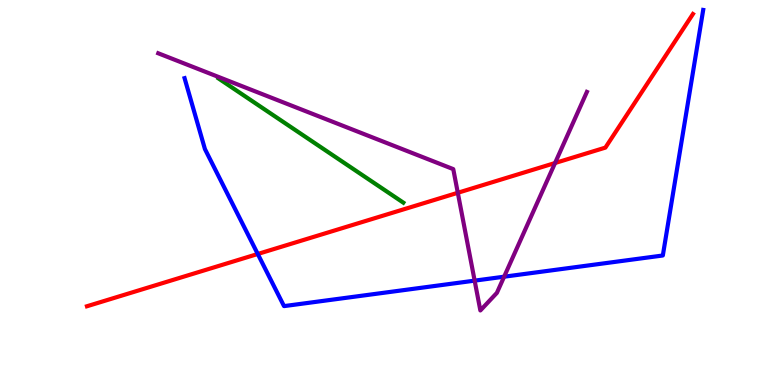[{'lines': ['blue', 'red'], 'intersections': [{'x': 3.33, 'y': 3.4}]}, {'lines': ['green', 'red'], 'intersections': []}, {'lines': ['purple', 'red'], 'intersections': [{'x': 5.91, 'y': 4.99}, {'x': 7.16, 'y': 5.77}]}, {'lines': ['blue', 'green'], 'intersections': []}, {'lines': ['blue', 'purple'], 'intersections': [{'x': 6.12, 'y': 2.71}, {'x': 6.5, 'y': 2.81}]}, {'lines': ['green', 'purple'], 'intersections': []}]